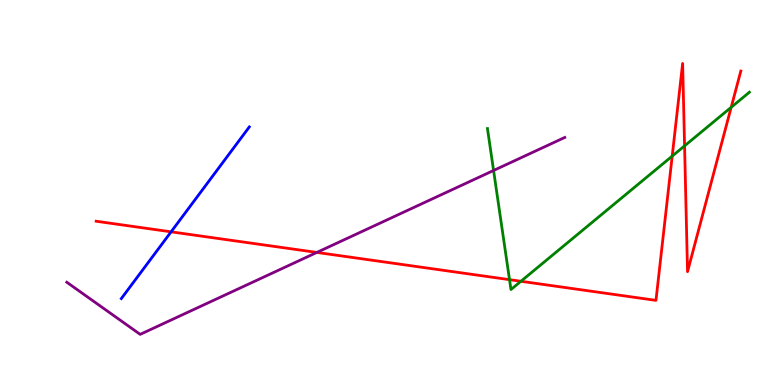[{'lines': ['blue', 'red'], 'intersections': [{'x': 2.21, 'y': 3.98}]}, {'lines': ['green', 'red'], 'intersections': [{'x': 6.57, 'y': 2.74}, {'x': 6.72, 'y': 2.69}, {'x': 8.67, 'y': 5.95}, {'x': 8.83, 'y': 6.21}, {'x': 9.43, 'y': 7.21}]}, {'lines': ['purple', 'red'], 'intersections': [{'x': 4.09, 'y': 3.44}]}, {'lines': ['blue', 'green'], 'intersections': []}, {'lines': ['blue', 'purple'], 'intersections': []}, {'lines': ['green', 'purple'], 'intersections': [{'x': 6.37, 'y': 5.57}]}]